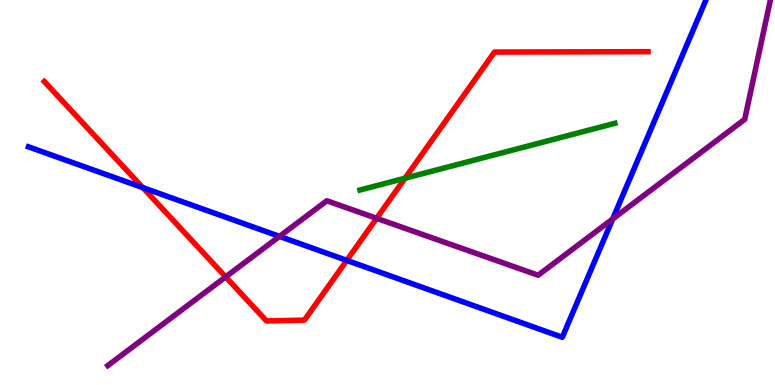[{'lines': ['blue', 'red'], 'intersections': [{'x': 1.84, 'y': 5.13}, {'x': 4.47, 'y': 3.24}]}, {'lines': ['green', 'red'], 'intersections': [{'x': 5.23, 'y': 5.37}]}, {'lines': ['purple', 'red'], 'intersections': [{'x': 2.91, 'y': 2.81}, {'x': 4.86, 'y': 4.33}]}, {'lines': ['blue', 'green'], 'intersections': []}, {'lines': ['blue', 'purple'], 'intersections': [{'x': 3.61, 'y': 3.86}, {'x': 7.91, 'y': 4.31}]}, {'lines': ['green', 'purple'], 'intersections': []}]